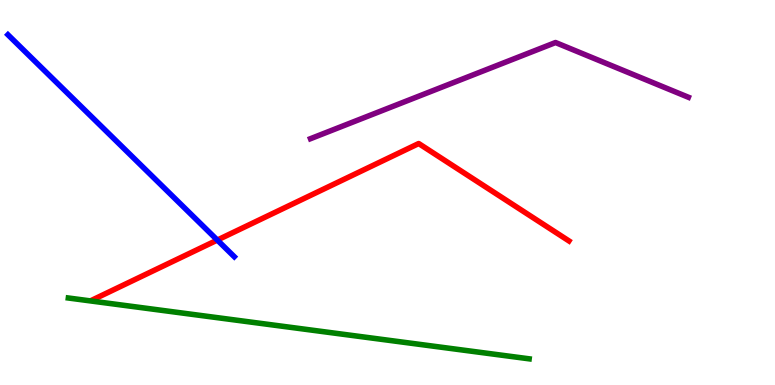[{'lines': ['blue', 'red'], 'intersections': [{'x': 2.8, 'y': 3.76}]}, {'lines': ['green', 'red'], 'intersections': []}, {'lines': ['purple', 'red'], 'intersections': []}, {'lines': ['blue', 'green'], 'intersections': []}, {'lines': ['blue', 'purple'], 'intersections': []}, {'lines': ['green', 'purple'], 'intersections': []}]